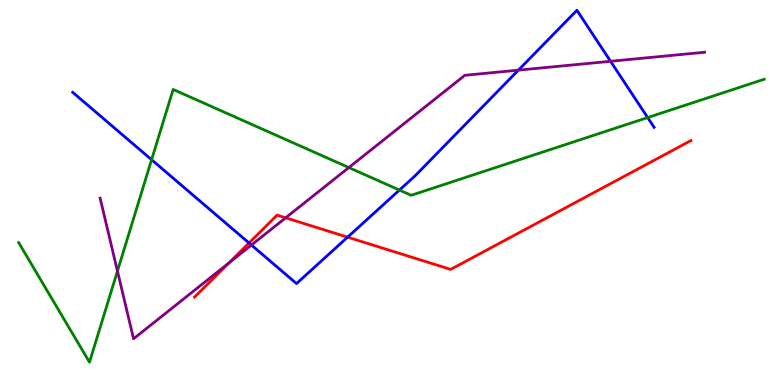[{'lines': ['blue', 'red'], 'intersections': [{'x': 3.21, 'y': 3.69}, {'x': 4.49, 'y': 3.84}]}, {'lines': ['green', 'red'], 'intersections': []}, {'lines': ['purple', 'red'], 'intersections': [{'x': 2.95, 'y': 3.17}, {'x': 3.69, 'y': 4.34}]}, {'lines': ['blue', 'green'], 'intersections': [{'x': 1.96, 'y': 5.85}, {'x': 5.15, 'y': 5.06}, {'x': 8.36, 'y': 6.95}]}, {'lines': ['blue', 'purple'], 'intersections': [{'x': 3.24, 'y': 3.64}, {'x': 6.69, 'y': 8.18}, {'x': 7.88, 'y': 8.41}]}, {'lines': ['green', 'purple'], 'intersections': [{'x': 1.52, 'y': 2.96}, {'x': 4.5, 'y': 5.65}]}]